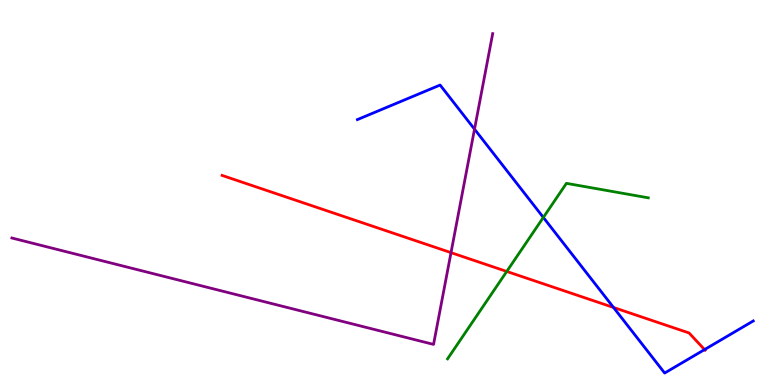[{'lines': ['blue', 'red'], 'intersections': [{'x': 7.92, 'y': 2.01}, {'x': 9.09, 'y': 0.92}]}, {'lines': ['green', 'red'], 'intersections': [{'x': 6.54, 'y': 2.95}]}, {'lines': ['purple', 'red'], 'intersections': [{'x': 5.82, 'y': 3.44}]}, {'lines': ['blue', 'green'], 'intersections': [{'x': 7.01, 'y': 4.35}]}, {'lines': ['blue', 'purple'], 'intersections': [{'x': 6.12, 'y': 6.65}]}, {'lines': ['green', 'purple'], 'intersections': []}]